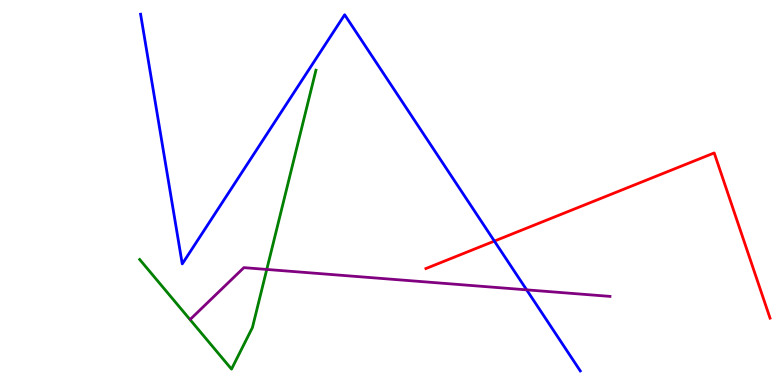[{'lines': ['blue', 'red'], 'intersections': [{'x': 6.38, 'y': 3.74}]}, {'lines': ['green', 'red'], 'intersections': []}, {'lines': ['purple', 'red'], 'intersections': []}, {'lines': ['blue', 'green'], 'intersections': []}, {'lines': ['blue', 'purple'], 'intersections': [{'x': 6.8, 'y': 2.47}]}, {'lines': ['green', 'purple'], 'intersections': [{'x': 3.44, 'y': 3.0}]}]